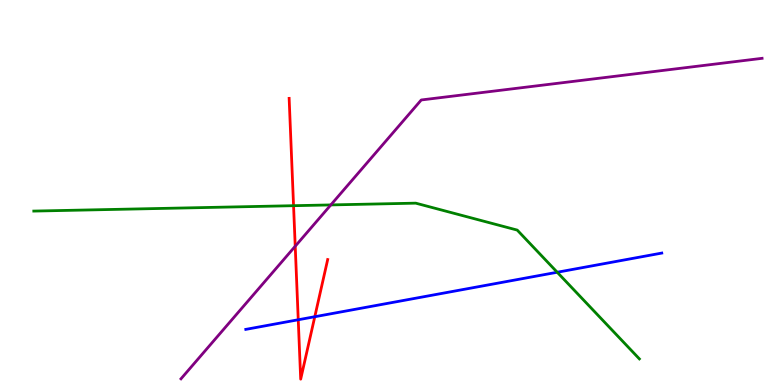[{'lines': ['blue', 'red'], 'intersections': [{'x': 3.85, 'y': 1.69}, {'x': 4.06, 'y': 1.77}]}, {'lines': ['green', 'red'], 'intersections': [{'x': 3.79, 'y': 4.66}]}, {'lines': ['purple', 'red'], 'intersections': [{'x': 3.81, 'y': 3.6}]}, {'lines': ['blue', 'green'], 'intersections': [{'x': 7.19, 'y': 2.93}]}, {'lines': ['blue', 'purple'], 'intersections': []}, {'lines': ['green', 'purple'], 'intersections': [{'x': 4.27, 'y': 4.68}]}]